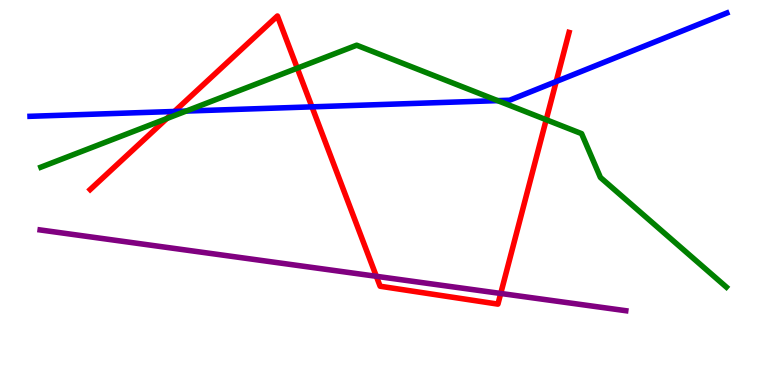[{'lines': ['blue', 'red'], 'intersections': [{'x': 2.25, 'y': 7.1}, {'x': 4.03, 'y': 7.22}, {'x': 7.18, 'y': 7.88}]}, {'lines': ['green', 'red'], 'intersections': [{'x': 2.15, 'y': 6.92}, {'x': 3.84, 'y': 8.23}, {'x': 7.05, 'y': 6.89}]}, {'lines': ['purple', 'red'], 'intersections': [{'x': 4.86, 'y': 2.82}, {'x': 6.46, 'y': 2.38}]}, {'lines': ['blue', 'green'], 'intersections': [{'x': 2.4, 'y': 7.11}, {'x': 6.42, 'y': 7.39}]}, {'lines': ['blue', 'purple'], 'intersections': []}, {'lines': ['green', 'purple'], 'intersections': []}]